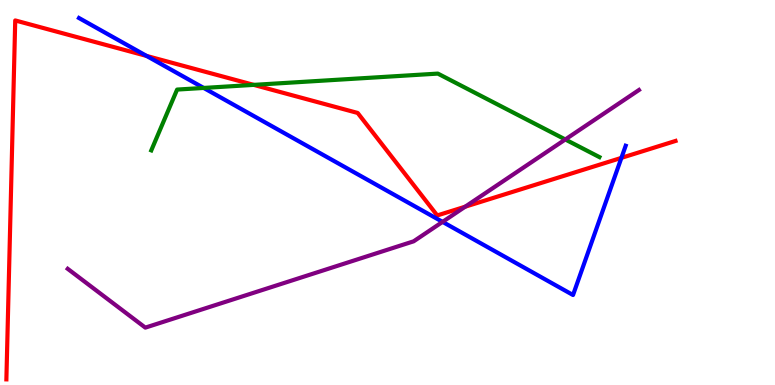[{'lines': ['blue', 'red'], 'intersections': [{'x': 1.89, 'y': 8.55}, {'x': 8.02, 'y': 5.9}]}, {'lines': ['green', 'red'], 'intersections': [{'x': 3.27, 'y': 7.8}]}, {'lines': ['purple', 'red'], 'intersections': [{'x': 6.0, 'y': 4.63}]}, {'lines': ['blue', 'green'], 'intersections': [{'x': 2.63, 'y': 7.72}]}, {'lines': ['blue', 'purple'], 'intersections': [{'x': 5.71, 'y': 4.24}]}, {'lines': ['green', 'purple'], 'intersections': [{'x': 7.29, 'y': 6.38}]}]